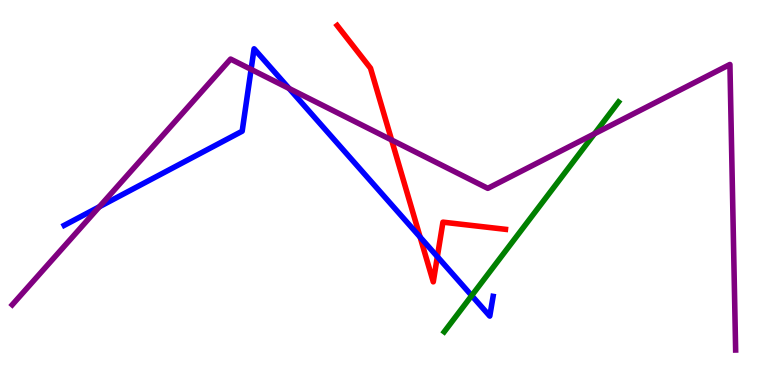[{'lines': ['blue', 'red'], 'intersections': [{'x': 5.42, 'y': 3.84}, {'x': 5.64, 'y': 3.33}]}, {'lines': ['green', 'red'], 'intersections': []}, {'lines': ['purple', 'red'], 'intersections': [{'x': 5.05, 'y': 6.36}]}, {'lines': ['blue', 'green'], 'intersections': [{'x': 6.09, 'y': 2.32}]}, {'lines': ['blue', 'purple'], 'intersections': [{'x': 1.28, 'y': 4.63}, {'x': 3.24, 'y': 8.2}, {'x': 3.73, 'y': 7.7}]}, {'lines': ['green', 'purple'], 'intersections': [{'x': 7.67, 'y': 6.53}]}]